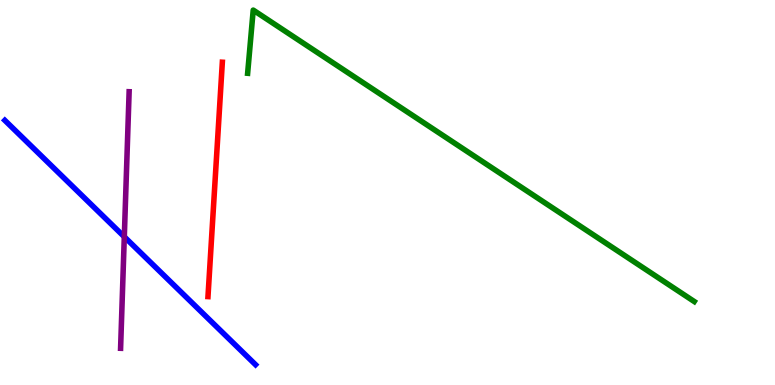[{'lines': ['blue', 'red'], 'intersections': []}, {'lines': ['green', 'red'], 'intersections': []}, {'lines': ['purple', 'red'], 'intersections': []}, {'lines': ['blue', 'green'], 'intersections': []}, {'lines': ['blue', 'purple'], 'intersections': [{'x': 1.6, 'y': 3.85}]}, {'lines': ['green', 'purple'], 'intersections': []}]